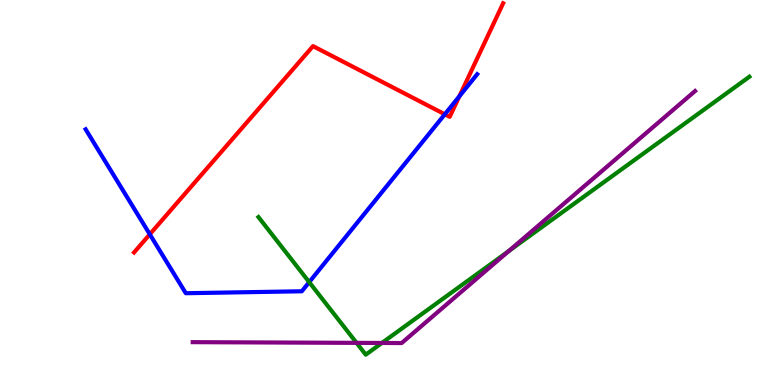[{'lines': ['blue', 'red'], 'intersections': [{'x': 1.93, 'y': 3.91}, {'x': 5.74, 'y': 7.03}, {'x': 5.93, 'y': 7.5}]}, {'lines': ['green', 'red'], 'intersections': []}, {'lines': ['purple', 'red'], 'intersections': []}, {'lines': ['blue', 'green'], 'intersections': [{'x': 3.99, 'y': 2.67}]}, {'lines': ['blue', 'purple'], 'intersections': []}, {'lines': ['green', 'purple'], 'intersections': [{'x': 4.6, 'y': 1.09}, {'x': 4.93, 'y': 1.09}, {'x': 6.56, 'y': 3.48}]}]